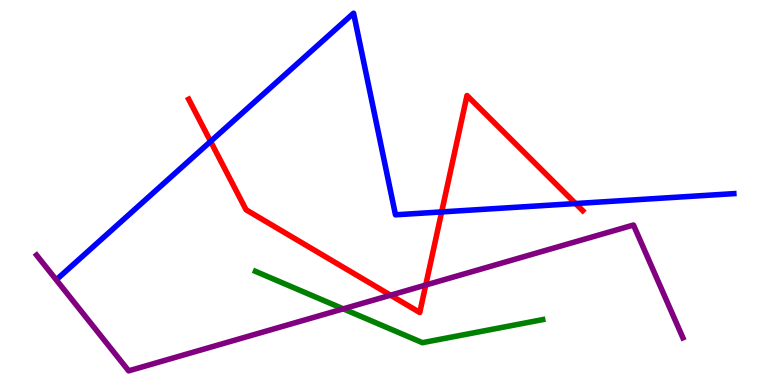[{'lines': ['blue', 'red'], 'intersections': [{'x': 2.72, 'y': 6.33}, {'x': 5.7, 'y': 4.5}, {'x': 7.43, 'y': 4.71}]}, {'lines': ['green', 'red'], 'intersections': []}, {'lines': ['purple', 'red'], 'intersections': [{'x': 5.04, 'y': 2.33}, {'x': 5.49, 'y': 2.6}]}, {'lines': ['blue', 'green'], 'intersections': []}, {'lines': ['blue', 'purple'], 'intersections': []}, {'lines': ['green', 'purple'], 'intersections': [{'x': 4.43, 'y': 1.98}]}]